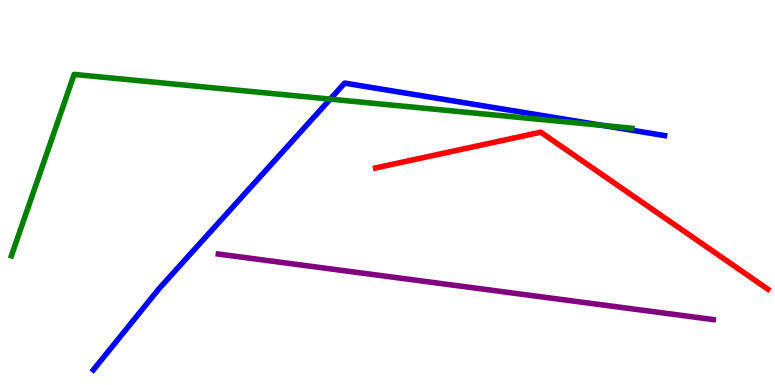[{'lines': ['blue', 'red'], 'intersections': []}, {'lines': ['green', 'red'], 'intersections': []}, {'lines': ['purple', 'red'], 'intersections': []}, {'lines': ['blue', 'green'], 'intersections': [{'x': 4.26, 'y': 7.43}, {'x': 7.78, 'y': 6.74}]}, {'lines': ['blue', 'purple'], 'intersections': []}, {'lines': ['green', 'purple'], 'intersections': []}]